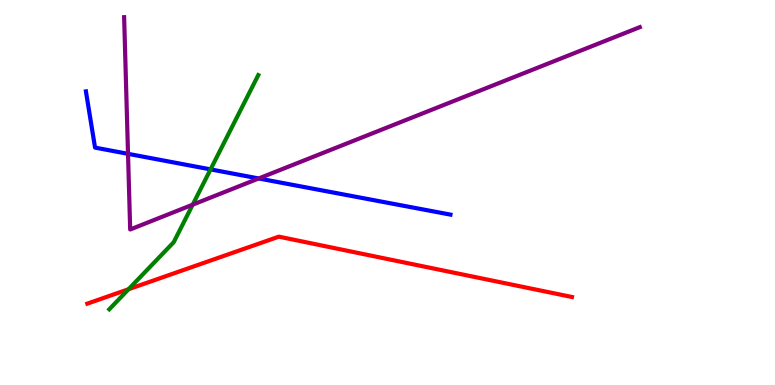[{'lines': ['blue', 'red'], 'intersections': []}, {'lines': ['green', 'red'], 'intersections': [{'x': 1.66, 'y': 2.49}]}, {'lines': ['purple', 'red'], 'intersections': []}, {'lines': ['blue', 'green'], 'intersections': [{'x': 2.72, 'y': 5.6}]}, {'lines': ['blue', 'purple'], 'intersections': [{'x': 1.65, 'y': 6.0}, {'x': 3.34, 'y': 5.36}]}, {'lines': ['green', 'purple'], 'intersections': [{'x': 2.49, 'y': 4.68}]}]